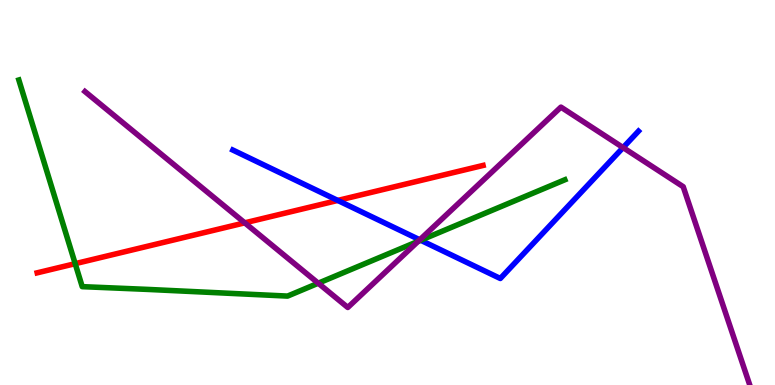[{'lines': ['blue', 'red'], 'intersections': [{'x': 4.36, 'y': 4.79}]}, {'lines': ['green', 'red'], 'intersections': [{'x': 0.97, 'y': 3.15}]}, {'lines': ['purple', 'red'], 'intersections': [{'x': 3.16, 'y': 4.21}]}, {'lines': ['blue', 'green'], 'intersections': [{'x': 5.43, 'y': 3.76}]}, {'lines': ['blue', 'purple'], 'intersections': [{'x': 5.42, 'y': 3.77}, {'x': 8.04, 'y': 6.17}]}, {'lines': ['green', 'purple'], 'intersections': [{'x': 4.11, 'y': 2.64}, {'x': 5.4, 'y': 3.73}]}]